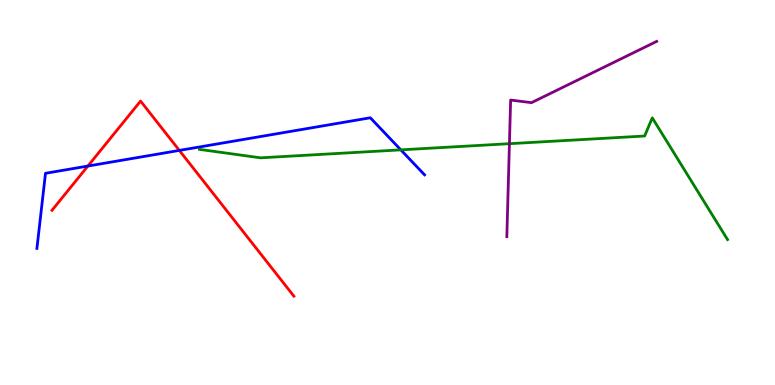[{'lines': ['blue', 'red'], 'intersections': [{'x': 1.13, 'y': 5.69}, {'x': 2.31, 'y': 6.09}]}, {'lines': ['green', 'red'], 'intersections': []}, {'lines': ['purple', 'red'], 'intersections': []}, {'lines': ['blue', 'green'], 'intersections': [{'x': 5.17, 'y': 6.11}]}, {'lines': ['blue', 'purple'], 'intersections': []}, {'lines': ['green', 'purple'], 'intersections': [{'x': 6.57, 'y': 6.27}]}]